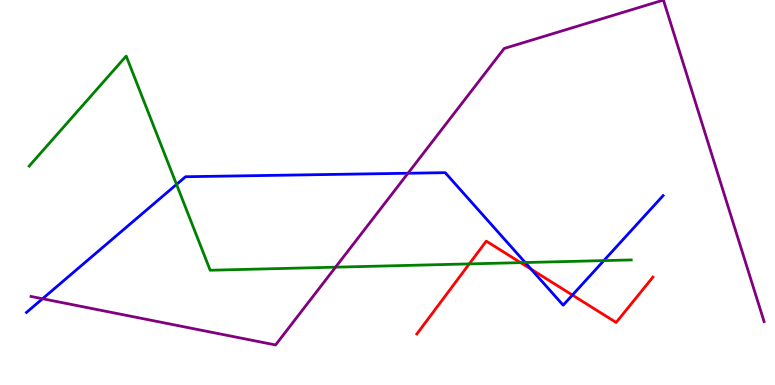[{'lines': ['blue', 'red'], 'intersections': [{'x': 6.85, 'y': 3.01}, {'x': 7.39, 'y': 2.34}]}, {'lines': ['green', 'red'], 'intersections': [{'x': 6.05, 'y': 3.15}, {'x': 6.72, 'y': 3.18}]}, {'lines': ['purple', 'red'], 'intersections': []}, {'lines': ['blue', 'green'], 'intersections': [{'x': 2.28, 'y': 5.21}, {'x': 6.78, 'y': 3.18}, {'x': 7.79, 'y': 3.23}]}, {'lines': ['blue', 'purple'], 'intersections': [{'x': 0.549, 'y': 2.24}, {'x': 5.26, 'y': 5.5}]}, {'lines': ['green', 'purple'], 'intersections': [{'x': 4.33, 'y': 3.06}]}]